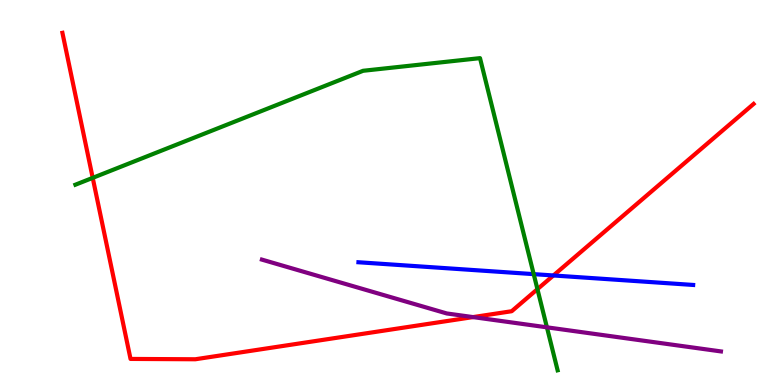[{'lines': ['blue', 'red'], 'intersections': [{'x': 7.14, 'y': 2.84}]}, {'lines': ['green', 'red'], 'intersections': [{'x': 1.2, 'y': 5.38}, {'x': 6.93, 'y': 2.49}]}, {'lines': ['purple', 'red'], 'intersections': [{'x': 6.1, 'y': 1.76}]}, {'lines': ['blue', 'green'], 'intersections': [{'x': 6.89, 'y': 2.88}]}, {'lines': ['blue', 'purple'], 'intersections': []}, {'lines': ['green', 'purple'], 'intersections': [{'x': 7.06, 'y': 1.5}]}]